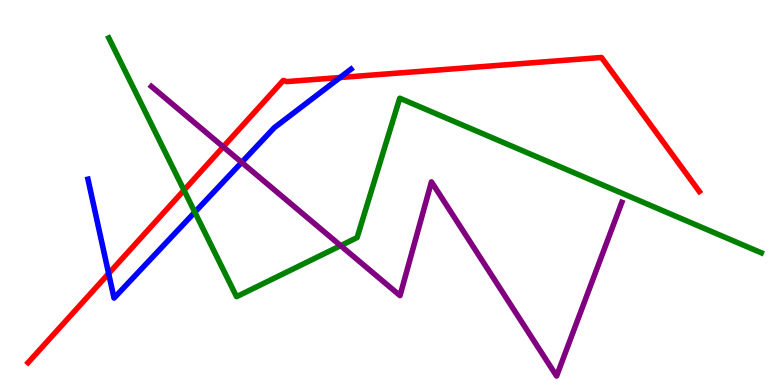[{'lines': ['blue', 'red'], 'intersections': [{'x': 1.4, 'y': 2.89}, {'x': 4.39, 'y': 7.99}]}, {'lines': ['green', 'red'], 'intersections': [{'x': 2.37, 'y': 5.06}]}, {'lines': ['purple', 'red'], 'intersections': [{'x': 2.88, 'y': 6.19}]}, {'lines': ['blue', 'green'], 'intersections': [{'x': 2.51, 'y': 4.49}]}, {'lines': ['blue', 'purple'], 'intersections': [{'x': 3.12, 'y': 5.78}]}, {'lines': ['green', 'purple'], 'intersections': [{'x': 4.4, 'y': 3.62}]}]